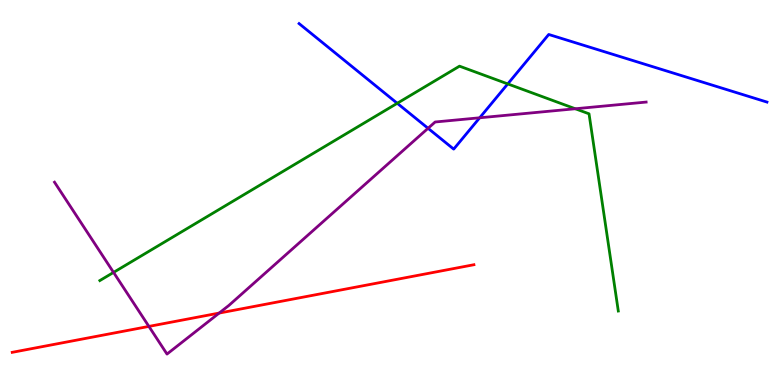[{'lines': ['blue', 'red'], 'intersections': []}, {'lines': ['green', 'red'], 'intersections': []}, {'lines': ['purple', 'red'], 'intersections': [{'x': 1.92, 'y': 1.52}, {'x': 2.83, 'y': 1.87}]}, {'lines': ['blue', 'green'], 'intersections': [{'x': 5.13, 'y': 7.32}, {'x': 6.55, 'y': 7.82}]}, {'lines': ['blue', 'purple'], 'intersections': [{'x': 5.52, 'y': 6.67}, {'x': 6.19, 'y': 6.94}]}, {'lines': ['green', 'purple'], 'intersections': [{'x': 1.47, 'y': 2.92}, {'x': 7.42, 'y': 7.18}]}]